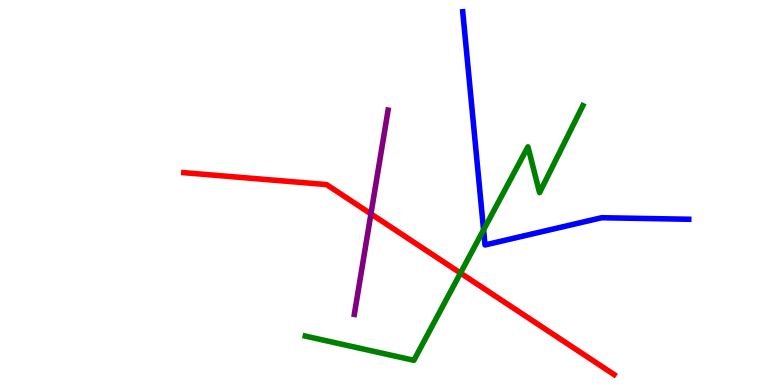[{'lines': ['blue', 'red'], 'intersections': []}, {'lines': ['green', 'red'], 'intersections': [{'x': 5.94, 'y': 2.91}]}, {'lines': ['purple', 'red'], 'intersections': [{'x': 4.79, 'y': 4.44}]}, {'lines': ['blue', 'green'], 'intersections': [{'x': 6.24, 'y': 4.03}]}, {'lines': ['blue', 'purple'], 'intersections': []}, {'lines': ['green', 'purple'], 'intersections': []}]